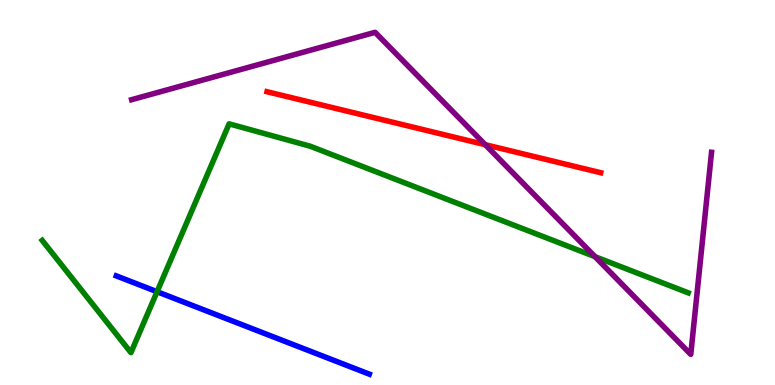[{'lines': ['blue', 'red'], 'intersections': []}, {'lines': ['green', 'red'], 'intersections': []}, {'lines': ['purple', 'red'], 'intersections': [{'x': 6.26, 'y': 6.24}]}, {'lines': ['blue', 'green'], 'intersections': [{'x': 2.03, 'y': 2.42}]}, {'lines': ['blue', 'purple'], 'intersections': []}, {'lines': ['green', 'purple'], 'intersections': [{'x': 7.68, 'y': 3.33}]}]